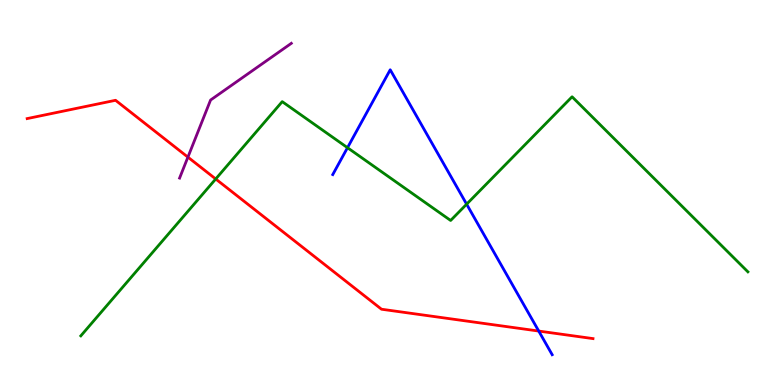[{'lines': ['blue', 'red'], 'intersections': [{'x': 6.95, 'y': 1.4}]}, {'lines': ['green', 'red'], 'intersections': [{'x': 2.78, 'y': 5.35}]}, {'lines': ['purple', 'red'], 'intersections': [{'x': 2.42, 'y': 5.92}]}, {'lines': ['blue', 'green'], 'intersections': [{'x': 4.48, 'y': 6.16}, {'x': 6.02, 'y': 4.7}]}, {'lines': ['blue', 'purple'], 'intersections': []}, {'lines': ['green', 'purple'], 'intersections': []}]